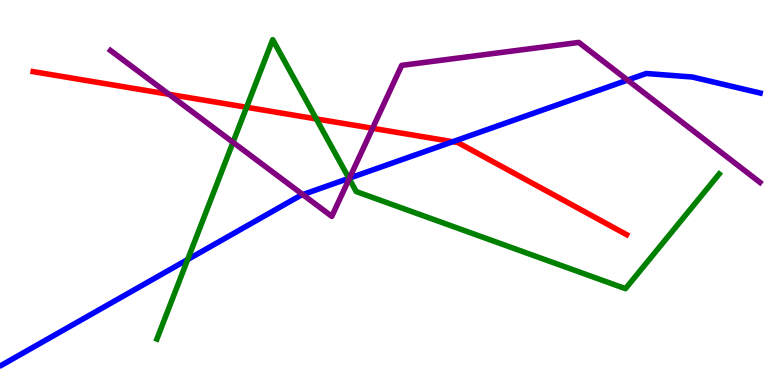[{'lines': ['blue', 'red'], 'intersections': [{'x': 5.84, 'y': 6.32}]}, {'lines': ['green', 'red'], 'intersections': [{'x': 3.18, 'y': 7.21}, {'x': 4.08, 'y': 6.91}]}, {'lines': ['purple', 'red'], 'intersections': [{'x': 2.18, 'y': 7.55}, {'x': 4.81, 'y': 6.67}]}, {'lines': ['blue', 'green'], 'intersections': [{'x': 2.42, 'y': 3.26}, {'x': 4.5, 'y': 5.37}]}, {'lines': ['blue', 'purple'], 'intersections': [{'x': 3.91, 'y': 4.95}, {'x': 4.51, 'y': 5.37}, {'x': 8.1, 'y': 7.92}]}, {'lines': ['green', 'purple'], 'intersections': [{'x': 3.01, 'y': 6.3}, {'x': 4.51, 'y': 5.36}]}]